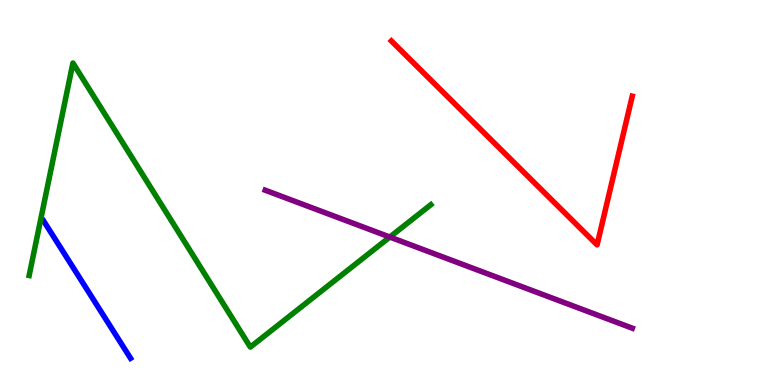[{'lines': ['blue', 'red'], 'intersections': []}, {'lines': ['green', 'red'], 'intersections': []}, {'lines': ['purple', 'red'], 'intersections': []}, {'lines': ['blue', 'green'], 'intersections': []}, {'lines': ['blue', 'purple'], 'intersections': []}, {'lines': ['green', 'purple'], 'intersections': [{'x': 5.03, 'y': 3.84}]}]